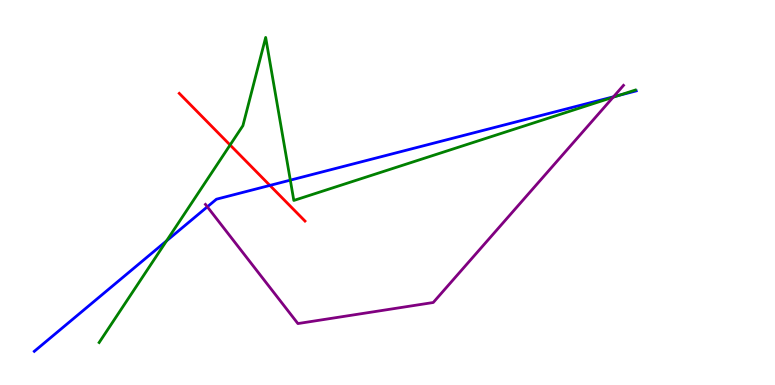[{'lines': ['blue', 'red'], 'intersections': [{'x': 3.48, 'y': 5.18}]}, {'lines': ['green', 'red'], 'intersections': [{'x': 2.97, 'y': 6.23}]}, {'lines': ['purple', 'red'], 'intersections': []}, {'lines': ['blue', 'green'], 'intersections': [{'x': 2.15, 'y': 3.74}, {'x': 3.75, 'y': 5.32}, {'x': 7.98, 'y': 7.52}]}, {'lines': ['blue', 'purple'], 'intersections': [{'x': 2.68, 'y': 4.63}, {'x': 7.92, 'y': 7.49}]}, {'lines': ['green', 'purple'], 'intersections': [{'x': 7.91, 'y': 7.47}]}]